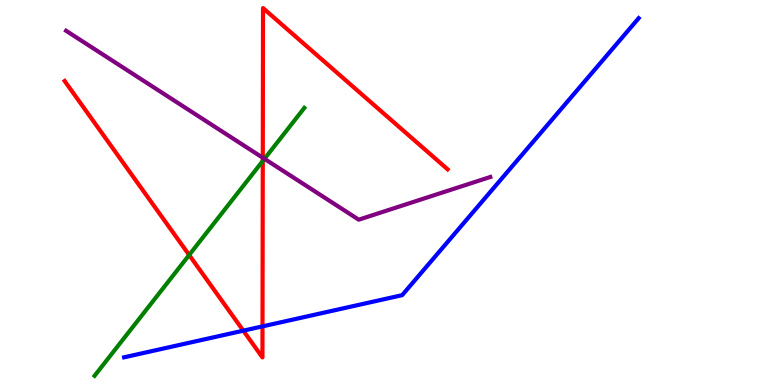[{'lines': ['blue', 'red'], 'intersections': [{'x': 3.14, 'y': 1.41}, {'x': 3.39, 'y': 1.52}]}, {'lines': ['green', 'red'], 'intersections': [{'x': 2.44, 'y': 3.38}, {'x': 3.39, 'y': 5.82}]}, {'lines': ['purple', 'red'], 'intersections': [{'x': 3.39, 'y': 5.9}]}, {'lines': ['blue', 'green'], 'intersections': []}, {'lines': ['blue', 'purple'], 'intersections': []}, {'lines': ['green', 'purple'], 'intersections': [{'x': 3.41, 'y': 5.87}]}]